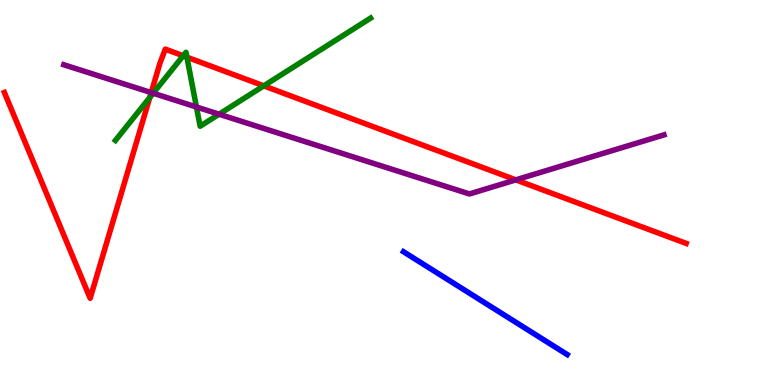[{'lines': ['blue', 'red'], 'intersections': []}, {'lines': ['green', 'red'], 'intersections': [{'x': 1.93, 'y': 7.47}, {'x': 2.36, 'y': 8.55}, {'x': 2.41, 'y': 8.51}, {'x': 3.4, 'y': 7.77}]}, {'lines': ['purple', 'red'], 'intersections': [{'x': 1.95, 'y': 7.59}, {'x': 6.66, 'y': 5.33}]}, {'lines': ['blue', 'green'], 'intersections': []}, {'lines': ['blue', 'purple'], 'intersections': []}, {'lines': ['green', 'purple'], 'intersections': [{'x': 1.98, 'y': 7.58}, {'x': 2.53, 'y': 7.22}, {'x': 2.83, 'y': 7.03}]}]